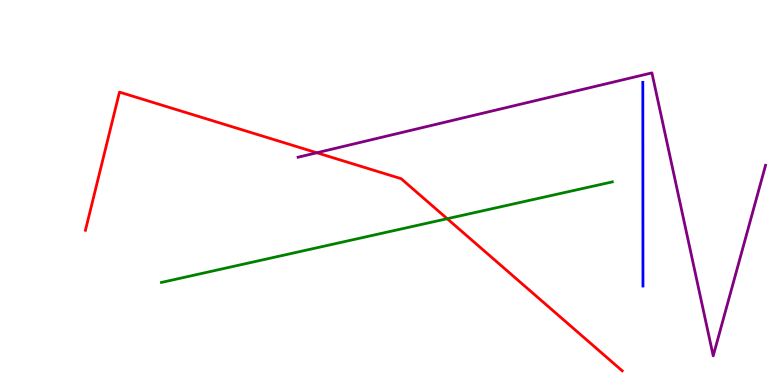[{'lines': ['blue', 'red'], 'intersections': []}, {'lines': ['green', 'red'], 'intersections': [{'x': 5.77, 'y': 4.32}]}, {'lines': ['purple', 'red'], 'intersections': [{'x': 4.09, 'y': 6.03}]}, {'lines': ['blue', 'green'], 'intersections': []}, {'lines': ['blue', 'purple'], 'intersections': []}, {'lines': ['green', 'purple'], 'intersections': []}]